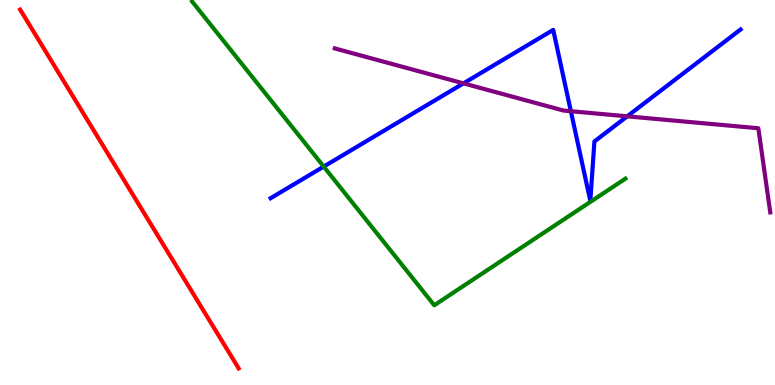[{'lines': ['blue', 'red'], 'intersections': []}, {'lines': ['green', 'red'], 'intersections': []}, {'lines': ['purple', 'red'], 'intersections': []}, {'lines': ['blue', 'green'], 'intersections': [{'x': 4.18, 'y': 5.67}]}, {'lines': ['blue', 'purple'], 'intersections': [{'x': 5.98, 'y': 7.83}, {'x': 7.37, 'y': 7.11}, {'x': 8.09, 'y': 6.98}]}, {'lines': ['green', 'purple'], 'intersections': []}]